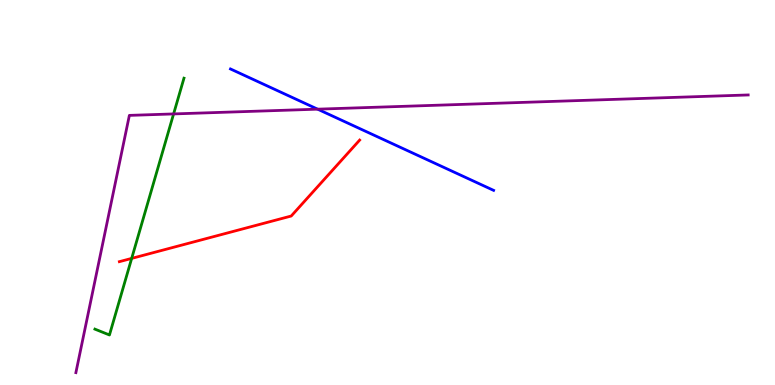[{'lines': ['blue', 'red'], 'intersections': []}, {'lines': ['green', 'red'], 'intersections': [{'x': 1.7, 'y': 3.29}]}, {'lines': ['purple', 'red'], 'intersections': []}, {'lines': ['blue', 'green'], 'intersections': []}, {'lines': ['blue', 'purple'], 'intersections': [{'x': 4.1, 'y': 7.16}]}, {'lines': ['green', 'purple'], 'intersections': [{'x': 2.24, 'y': 7.04}]}]